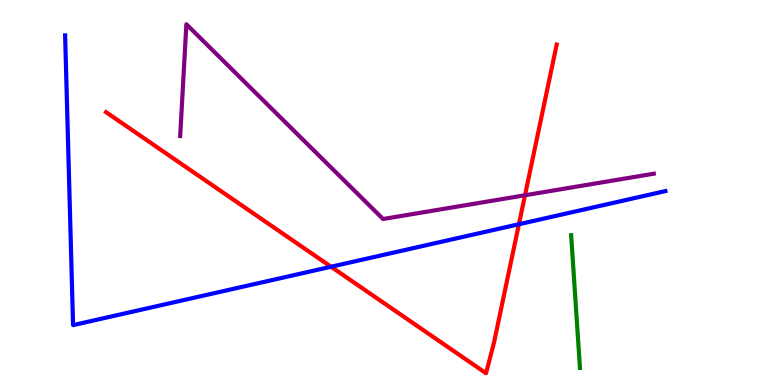[{'lines': ['blue', 'red'], 'intersections': [{'x': 4.27, 'y': 3.07}, {'x': 6.7, 'y': 4.18}]}, {'lines': ['green', 'red'], 'intersections': []}, {'lines': ['purple', 'red'], 'intersections': [{'x': 6.77, 'y': 4.93}]}, {'lines': ['blue', 'green'], 'intersections': []}, {'lines': ['blue', 'purple'], 'intersections': []}, {'lines': ['green', 'purple'], 'intersections': []}]